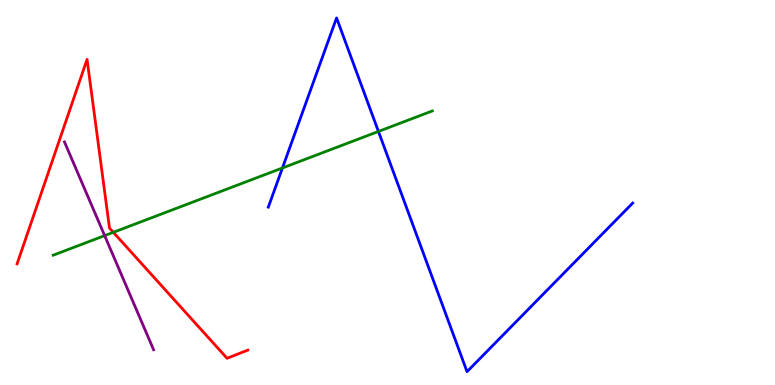[{'lines': ['blue', 'red'], 'intersections': []}, {'lines': ['green', 'red'], 'intersections': [{'x': 1.46, 'y': 3.97}]}, {'lines': ['purple', 'red'], 'intersections': []}, {'lines': ['blue', 'green'], 'intersections': [{'x': 3.64, 'y': 5.64}, {'x': 4.88, 'y': 6.59}]}, {'lines': ['blue', 'purple'], 'intersections': []}, {'lines': ['green', 'purple'], 'intersections': [{'x': 1.35, 'y': 3.88}]}]